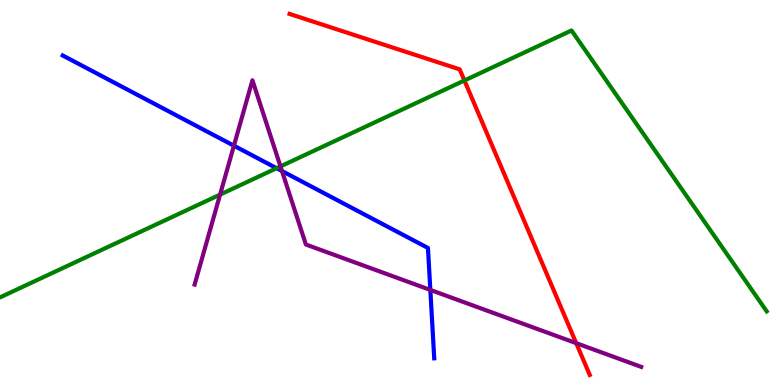[{'lines': ['blue', 'red'], 'intersections': []}, {'lines': ['green', 'red'], 'intersections': [{'x': 5.99, 'y': 7.91}]}, {'lines': ['purple', 'red'], 'intersections': [{'x': 7.44, 'y': 1.09}]}, {'lines': ['blue', 'green'], 'intersections': [{'x': 3.57, 'y': 5.63}]}, {'lines': ['blue', 'purple'], 'intersections': [{'x': 3.02, 'y': 6.22}, {'x': 3.64, 'y': 5.56}, {'x': 5.55, 'y': 2.47}]}, {'lines': ['green', 'purple'], 'intersections': [{'x': 2.84, 'y': 4.95}, {'x': 3.62, 'y': 5.68}]}]